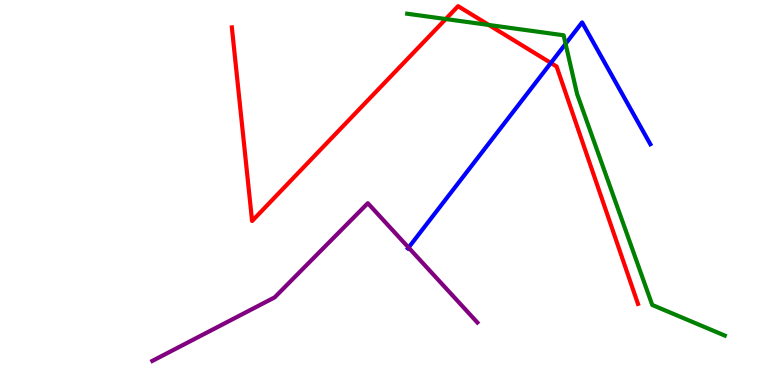[{'lines': ['blue', 'red'], 'intersections': [{'x': 7.11, 'y': 8.36}]}, {'lines': ['green', 'red'], 'intersections': [{'x': 5.75, 'y': 9.51}, {'x': 6.31, 'y': 9.35}]}, {'lines': ['purple', 'red'], 'intersections': []}, {'lines': ['blue', 'green'], 'intersections': [{'x': 7.3, 'y': 8.86}]}, {'lines': ['blue', 'purple'], 'intersections': [{'x': 5.27, 'y': 3.57}]}, {'lines': ['green', 'purple'], 'intersections': []}]